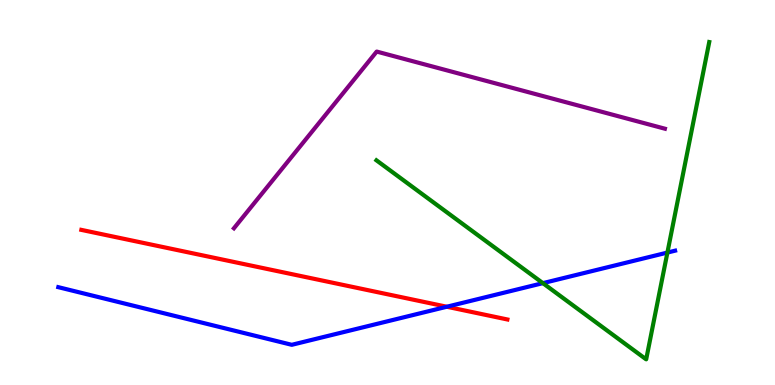[{'lines': ['blue', 'red'], 'intersections': [{'x': 5.77, 'y': 2.03}]}, {'lines': ['green', 'red'], 'intersections': []}, {'lines': ['purple', 'red'], 'intersections': []}, {'lines': ['blue', 'green'], 'intersections': [{'x': 7.01, 'y': 2.65}, {'x': 8.61, 'y': 3.44}]}, {'lines': ['blue', 'purple'], 'intersections': []}, {'lines': ['green', 'purple'], 'intersections': []}]